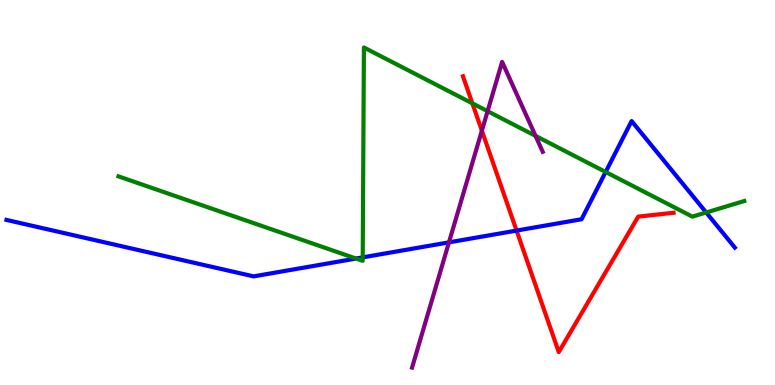[{'lines': ['blue', 'red'], 'intersections': [{'x': 6.67, 'y': 4.01}]}, {'lines': ['green', 'red'], 'intersections': [{'x': 6.1, 'y': 7.32}]}, {'lines': ['purple', 'red'], 'intersections': [{'x': 6.22, 'y': 6.61}]}, {'lines': ['blue', 'green'], 'intersections': [{'x': 4.59, 'y': 3.28}, {'x': 4.68, 'y': 3.31}, {'x': 7.81, 'y': 5.53}, {'x': 9.11, 'y': 4.48}]}, {'lines': ['blue', 'purple'], 'intersections': [{'x': 5.79, 'y': 3.71}]}, {'lines': ['green', 'purple'], 'intersections': [{'x': 6.29, 'y': 7.11}, {'x': 6.91, 'y': 6.47}]}]